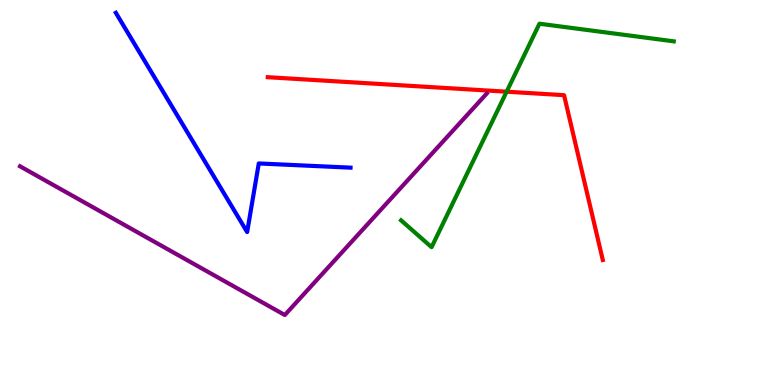[{'lines': ['blue', 'red'], 'intersections': []}, {'lines': ['green', 'red'], 'intersections': [{'x': 6.54, 'y': 7.62}]}, {'lines': ['purple', 'red'], 'intersections': []}, {'lines': ['blue', 'green'], 'intersections': []}, {'lines': ['blue', 'purple'], 'intersections': []}, {'lines': ['green', 'purple'], 'intersections': []}]